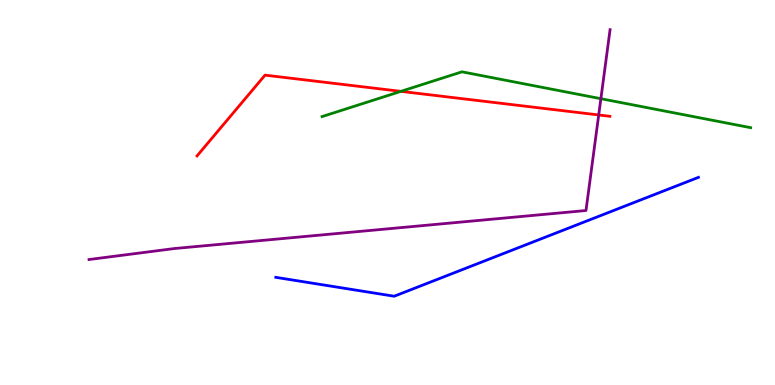[{'lines': ['blue', 'red'], 'intersections': []}, {'lines': ['green', 'red'], 'intersections': [{'x': 5.17, 'y': 7.63}]}, {'lines': ['purple', 'red'], 'intersections': [{'x': 7.73, 'y': 7.01}]}, {'lines': ['blue', 'green'], 'intersections': []}, {'lines': ['blue', 'purple'], 'intersections': []}, {'lines': ['green', 'purple'], 'intersections': [{'x': 7.75, 'y': 7.44}]}]